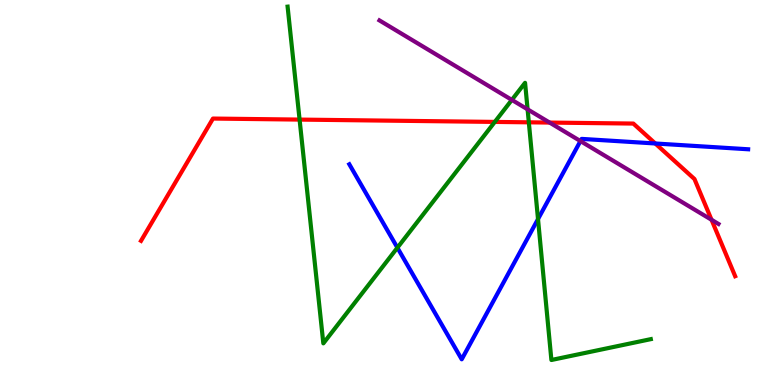[{'lines': ['blue', 'red'], 'intersections': [{'x': 8.46, 'y': 6.27}]}, {'lines': ['green', 'red'], 'intersections': [{'x': 3.87, 'y': 6.89}, {'x': 6.38, 'y': 6.83}, {'x': 6.82, 'y': 6.82}]}, {'lines': ['purple', 'red'], 'intersections': [{'x': 7.09, 'y': 6.82}, {'x': 9.18, 'y': 4.29}]}, {'lines': ['blue', 'green'], 'intersections': [{'x': 5.13, 'y': 3.57}, {'x': 6.94, 'y': 4.31}]}, {'lines': ['blue', 'purple'], 'intersections': [{'x': 7.49, 'y': 6.34}]}, {'lines': ['green', 'purple'], 'intersections': [{'x': 6.6, 'y': 7.41}, {'x': 6.81, 'y': 7.16}]}]